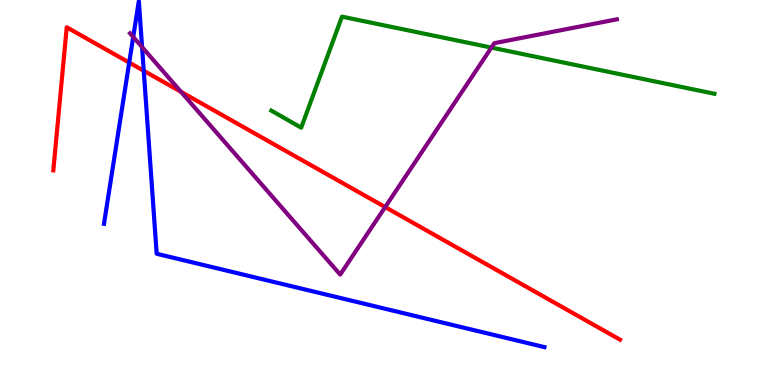[{'lines': ['blue', 'red'], 'intersections': [{'x': 1.67, 'y': 8.37}, {'x': 1.85, 'y': 8.16}]}, {'lines': ['green', 'red'], 'intersections': []}, {'lines': ['purple', 'red'], 'intersections': [{'x': 2.34, 'y': 7.62}, {'x': 4.97, 'y': 4.62}]}, {'lines': ['blue', 'green'], 'intersections': []}, {'lines': ['blue', 'purple'], 'intersections': [{'x': 1.72, 'y': 9.04}, {'x': 1.83, 'y': 8.78}]}, {'lines': ['green', 'purple'], 'intersections': [{'x': 6.34, 'y': 8.76}]}]